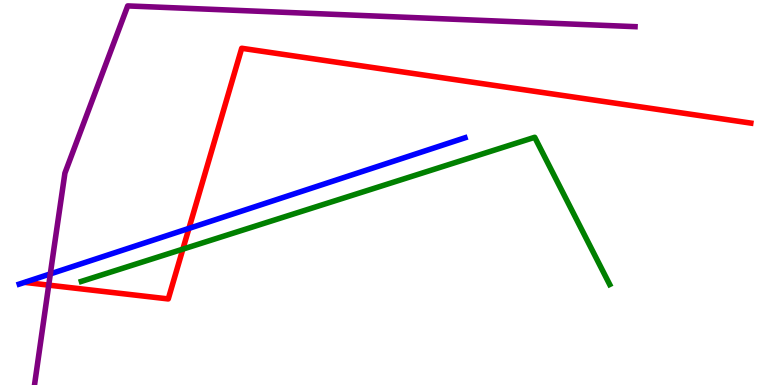[{'lines': ['blue', 'red'], 'intersections': [{'x': 2.44, 'y': 4.07}]}, {'lines': ['green', 'red'], 'intersections': [{'x': 2.36, 'y': 3.53}]}, {'lines': ['purple', 'red'], 'intersections': [{'x': 0.629, 'y': 2.59}]}, {'lines': ['blue', 'green'], 'intersections': []}, {'lines': ['blue', 'purple'], 'intersections': [{'x': 0.649, 'y': 2.89}]}, {'lines': ['green', 'purple'], 'intersections': []}]